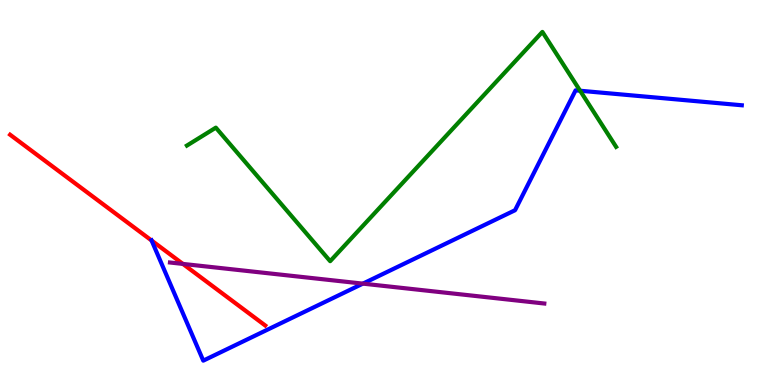[{'lines': ['blue', 'red'], 'intersections': [{'x': 1.96, 'y': 3.75}]}, {'lines': ['green', 'red'], 'intersections': []}, {'lines': ['purple', 'red'], 'intersections': [{'x': 2.36, 'y': 3.15}]}, {'lines': ['blue', 'green'], 'intersections': [{'x': 7.49, 'y': 7.64}]}, {'lines': ['blue', 'purple'], 'intersections': [{'x': 4.68, 'y': 2.63}]}, {'lines': ['green', 'purple'], 'intersections': []}]